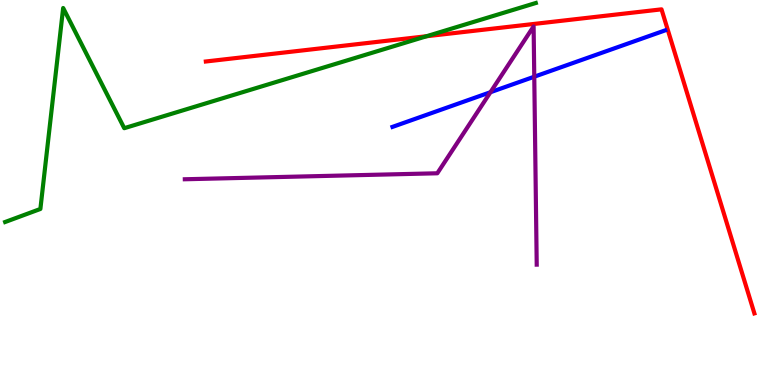[{'lines': ['blue', 'red'], 'intersections': []}, {'lines': ['green', 'red'], 'intersections': [{'x': 5.5, 'y': 9.06}]}, {'lines': ['purple', 'red'], 'intersections': []}, {'lines': ['blue', 'green'], 'intersections': []}, {'lines': ['blue', 'purple'], 'intersections': [{'x': 6.33, 'y': 7.6}, {'x': 6.89, 'y': 8.01}]}, {'lines': ['green', 'purple'], 'intersections': []}]